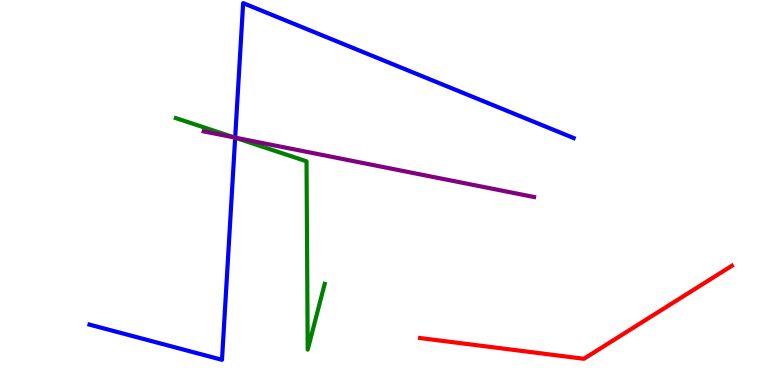[{'lines': ['blue', 'red'], 'intersections': []}, {'lines': ['green', 'red'], 'intersections': []}, {'lines': ['purple', 'red'], 'intersections': []}, {'lines': ['blue', 'green'], 'intersections': [{'x': 3.03, 'y': 6.42}]}, {'lines': ['blue', 'purple'], 'intersections': [{'x': 3.03, 'y': 6.43}]}, {'lines': ['green', 'purple'], 'intersections': [{'x': 3.03, 'y': 6.43}]}]